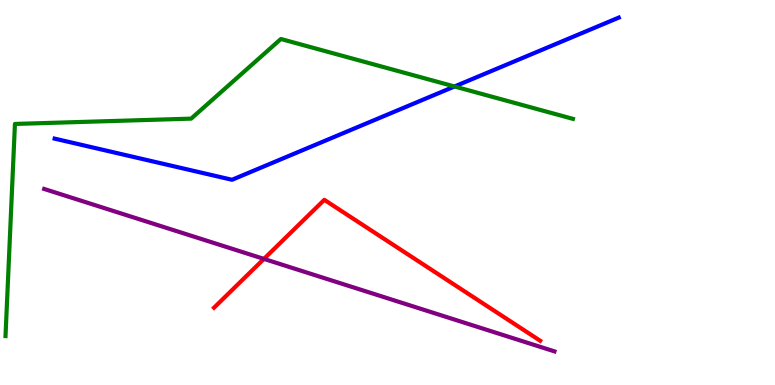[{'lines': ['blue', 'red'], 'intersections': []}, {'lines': ['green', 'red'], 'intersections': []}, {'lines': ['purple', 'red'], 'intersections': [{'x': 3.41, 'y': 3.28}]}, {'lines': ['blue', 'green'], 'intersections': [{'x': 5.86, 'y': 7.75}]}, {'lines': ['blue', 'purple'], 'intersections': []}, {'lines': ['green', 'purple'], 'intersections': []}]